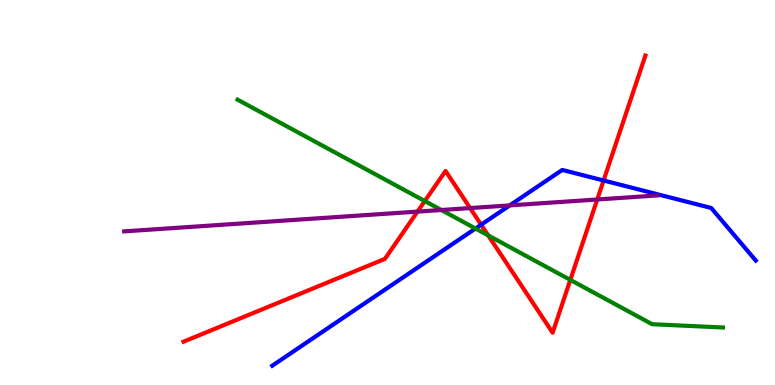[{'lines': ['blue', 'red'], 'intersections': [{'x': 6.21, 'y': 4.16}, {'x': 7.79, 'y': 5.31}]}, {'lines': ['green', 'red'], 'intersections': [{'x': 5.48, 'y': 4.78}, {'x': 6.3, 'y': 3.89}, {'x': 7.36, 'y': 2.73}]}, {'lines': ['purple', 'red'], 'intersections': [{'x': 5.39, 'y': 4.5}, {'x': 6.07, 'y': 4.6}, {'x': 7.71, 'y': 4.82}]}, {'lines': ['blue', 'green'], 'intersections': [{'x': 6.14, 'y': 4.06}]}, {'lines': ['blue', 'purple'], 'intersections': [{'x': 6.58, 'y': 4.67}]}, {'lines': ['green', 'purple'], 'intersections': [{'x': 5.69, 'y': 4.55}]}]